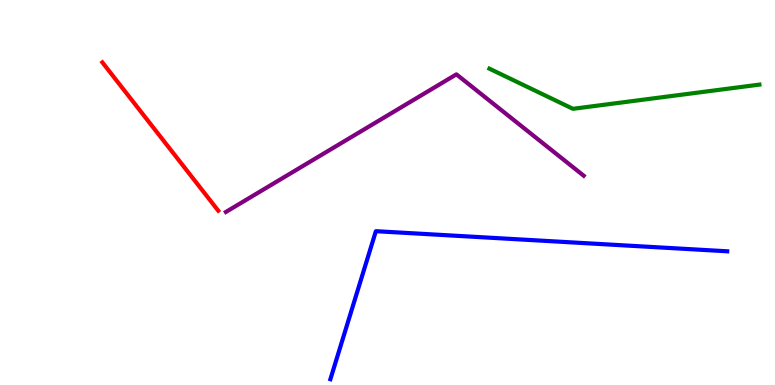[{'lines': ['blue', 'red'], 'intersections': []}, {'lines': ['green', 'red'], 'intersections': []}, {'lines': ['purple', 'red'], 'intersections': []}, {'lines': ['blue', 'green'], 'intersections': []}, {'lines': ['blue', 'purple'], 'intersections': []}, {'lines': ['green', 'purple'], 'intersections': []}]